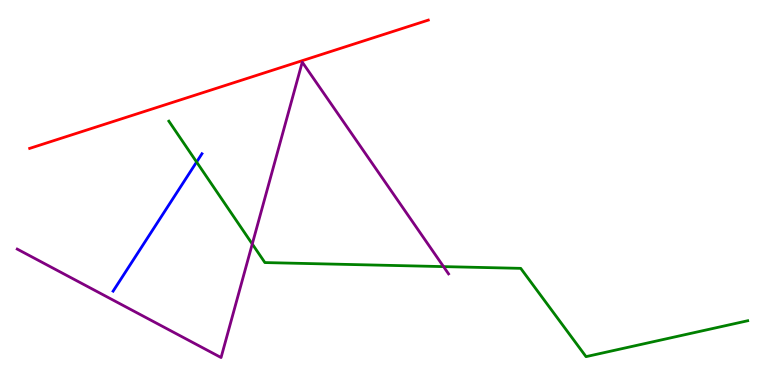[{'lines': ['blue', 'red'], 'intersections': []}, {'lines': ['green', 'red'], 'intersections': []}, {'lines': ['purple', 'red'], 'intersections': []}, {'lines': ['blue', 'green'], 'intersections': [{'x': 2.54, 'y': 5.79}]}, {'lines': ['blue', 'purple'], 'intersections': []}, {'lines': ['green', 'purple'], 'intersections': [{'x': 3.26, 'y': 3.66}, {'x': 5.72, 'y': 3.08}]}]